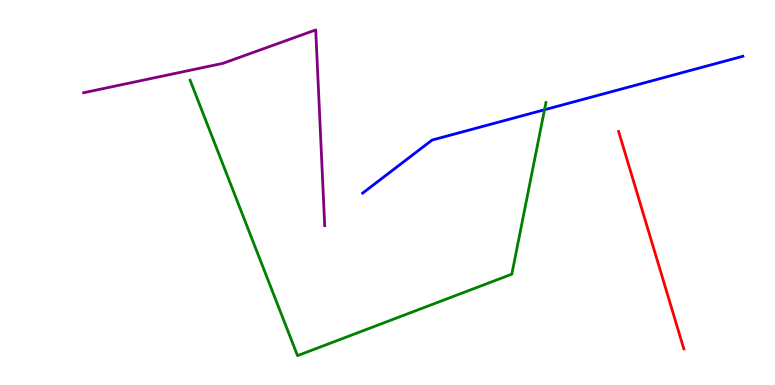[{'lines': ['blue', 'red'], 'intersections': []}, {'lines': ['green', 'red'], 'intersections': []}, {'lines': ['purple', 'red'], 'intersections': []}, {'lines': ['blue', 'green'], 'intersections': [{'x': 7.03, 'y': 7.15}]}, {'lines': ['blue', 'purple'], 'intersections': []}, {'lines': ['green', 'purple'], 'intersections': []}]